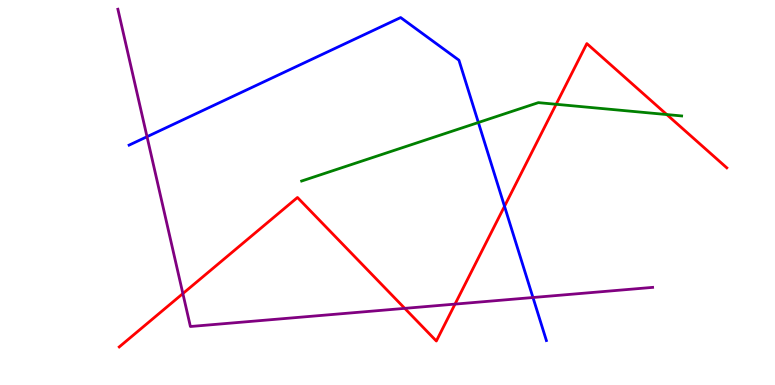[{'lines': ['blue', 'red'], 'intersections': [{'x': 6.51, 'y': 4.64}]}, {'lines': ['green', 'red'], 'intersections': [{'x': 7.18, 'y': 7.29}, {'x': 8.6, 'y': 7.02}]}, {'lines': ['purple', 'red'], 'intersections': [{'x': 2.36, 'y': 2.37}, {'x': 5.22, 'y': 1.99}, {'x': 5.87, 'y': 2.1}]}, {'lines': ['blue', 'green'], 'intersections': [{'x': 6.17, 'y': 6.82}]}, {'lines': ['blue', 'purple'], 'intersections': [{'x': 1.9, 'y': 6.45}, {'x': 6.88, 'y': 2.27}]}, {'lines': ['green', 'purple'], 'intersections': []}]